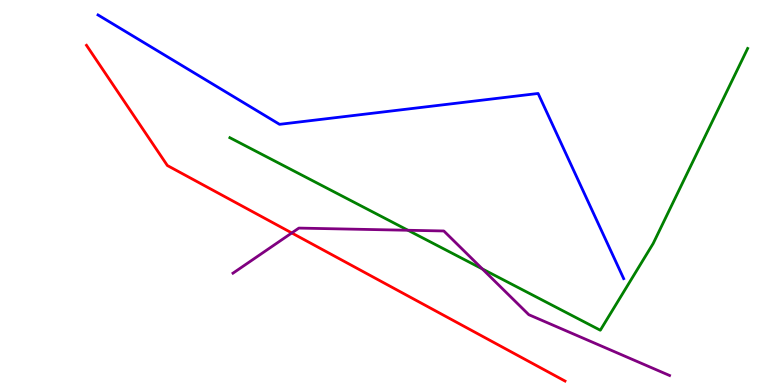[{'lines': ['blue', 'red'], 'intersections': []}, {'lines': ['green', 'red'], 'intersections': []}, {'lines': ['purple', 'red'], 'intersections': [{'x': 3.76, 'y': 3.95}]}, {'lines': ['blue', 'green'], 'intersections': []}, {'lines': ['blue', 'purple'], 'intersections': []}, {'lines': ['green', 'purple'], 'intersections': [{'x': 5.26, 'y': 4.02}, {'x': 6.22, 'y': 3.01}]}]